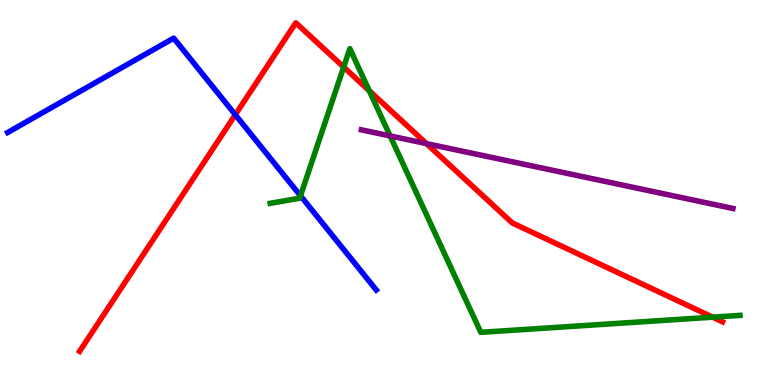[{'lines': ['blue', 'red'], 'intersections': [{'x': 3.04, 'y': 7.02}]}, {'lines': ['green', 'red'], 'intersections': [{'x': 4.43, 'y': 8.26}, {'x': 4.76, 'y': 7.64}, {'x': 9.2, 'y': 1.76}]}, {'lines': ['purple', 'red'], 'intersections': [{'x': 5.5, 'y': 6.27}]}, {'lines': ['blue', 'green'], 'intersections': [{'x': 3.88, 'y': 4.91}]}, {'lines': ['blue', 'purple'], 'intersections': []}, {'lines': ['green', 'purple'], 'intersections': [{'x': 5.03, 'y': 6.47}]}]